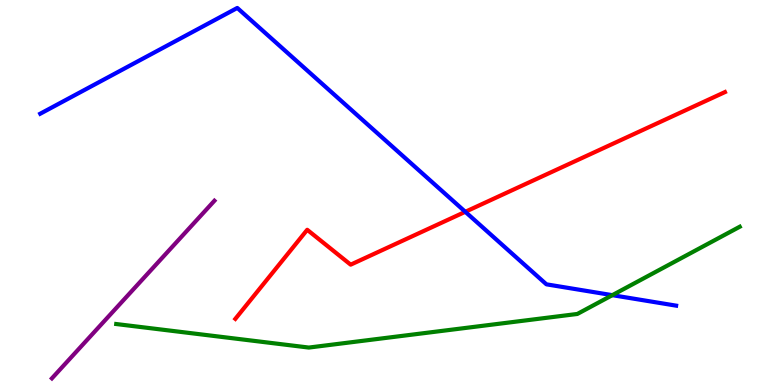[{'lines': ['blue', 'red'], 'intersections': [{'x': 6.0, 'y': 4.5}]}, {'lines': ['green', 'red'], 'intersections': []}, {'lines': ['purple', 'red'], 'intersections': []}, {'lines': ['blue', 'green'], 'intersections': [{'x': 7.9, 'y': 2.33}]}, {'lines': ['blue', 'purple'], 'intersections': []}, {'lines': ['green', 'purple'], 'intersections': []}]